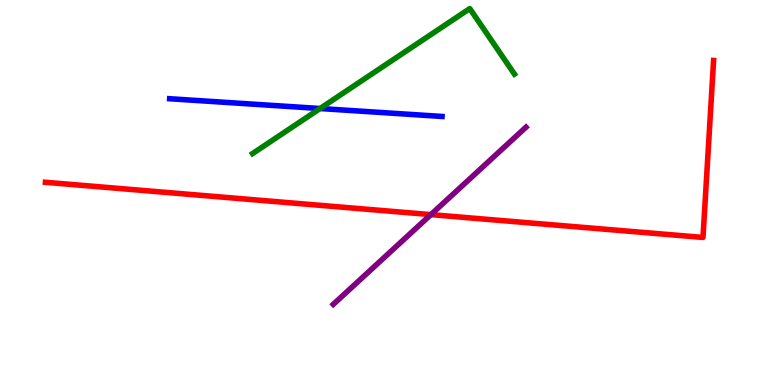[{'lines': ['blue', 'red'], 'intersections': []}, {'lines': ['green', 'red'], 'intersections': []}, {'lines': ['purple', 'red'], 'intersections': [{'x': 5.56, 'y': 4.43}]}, {'lines': ['blue', 'green'], 'intersections': [{'x': 4.13, 'y': 7.18}]}, {'lines': ['blue', 'purple'], 'intersections': []}, {'lines': ['green', 'purple'], 'intersections': []}]